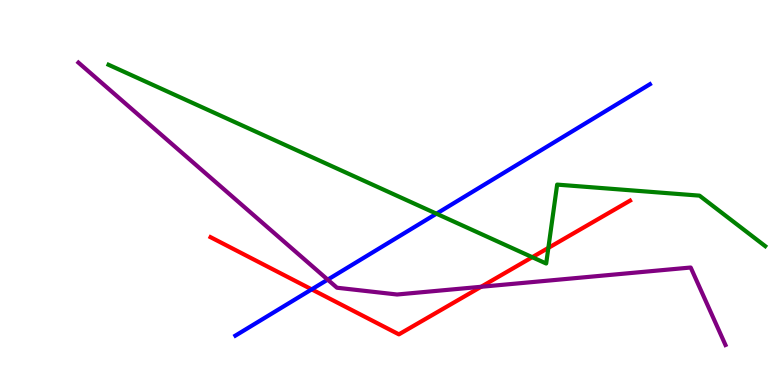[{'lines': ['blue', 'red'], 'intersections': [{'x': 4.02, 'y': 2.48}]}, {'lines': ['green', 'red'], 'intersections': [{'x': 6.87, 'y': 3.32}, {'x': 7.08, 'y': 3.56}]}, {'lines': ['purple', 'red'], 'intersections': [{'x': 6.21, 'y': 2.55}]}, {'lines': ['blue', 'green'], 'intersections': [{'x': 5.63, 'y': 4.45}]}, {'lines': ['blue', 'purple'], 'intersections': [{'x': 4.23, 'y': 2.74}]}, {'lines': ['green', 'purple'], 'intersections': []}]